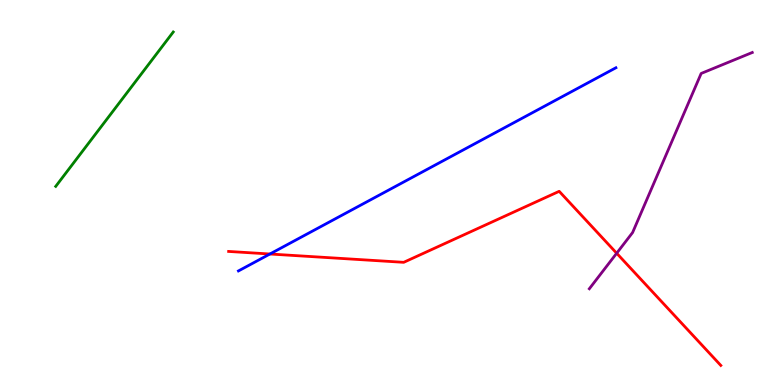[{'lines': ['blue', 'red'], 'intersections': [{'x': 3.48, 'y': 3.4}]}, {'lines': ['green', 'red'], 'intersections': []}, {'lines': ['purple', 'red'], 'intersections': [{'x': 7.96, 'y': 3.42}]}, {'lines': ['blue', 'green'], 'intersections': []}, {'lines': ['blue', 'purple'], 'intersections': []}, {'lines': ['green', 'purple'], 'intersections': []}]